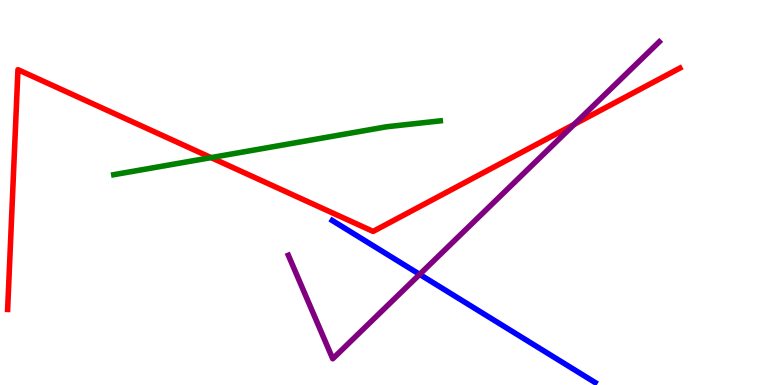[{'lines': ['blue', 'red'], 'intersections': []}, {'lines': ['green', 'red'], 'intersections': [{'x': 2.72, 'y': 5.91}]}, {'lines': ['purple', 'red'], 'intersections': [{'x': 7.41, 'y': 6.77}]}, {'lines': ['blue', 'green'], 'intersections': []}, {'lines': ['blue', 'purple'], 'intersections': [{'x': 5.42, 'y': 2.87}]}, {'lines': ['green', 'purple'], 'intersections': []}]